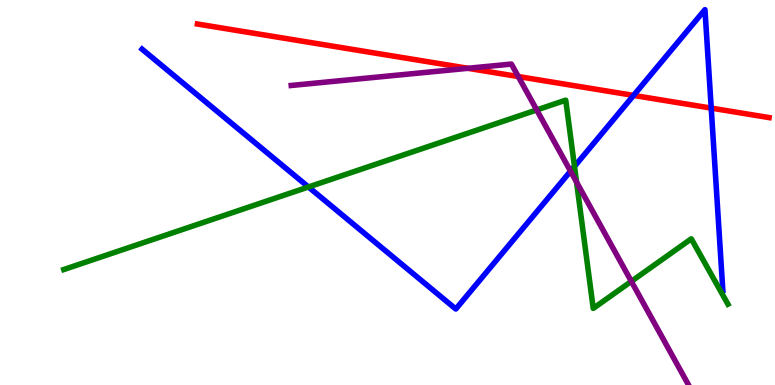[{'lines': ['blue', 'red'], 'intersections': [{'x': 8.18, 'y': 7.52}, {'x': 9.18, 'y': 7.19}]}, {'lines': ['green', 'red'], 'intersections': []}, {'lines': ['purple', 'red'], 'intersections': [{'x': 6.04, 'y': 8.23}, {'x': 6.69, 'y': 8.01}]}, {'lines': ['blue', 'green'], 'intersections': [{'x': 3.98, 'y': 5.14}, {'x': 7.41, 'y': 5.68}]}, {'lines': ['blue', 'purple'], 'intersections': [{'x': 7.36, 'y': 5.55}]}, {'lines': ['green', 'purple'], 'intersections': [{'x': 6.93, 'y': 7.14}, {'x': 7.44, 'y': 5.27}, {'x': 8.15, 'y': 2.69}]}]